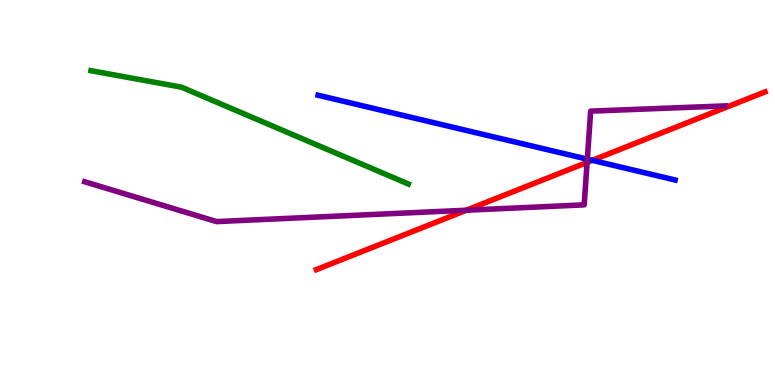[{'lines': ['blue', 'red'], 'intersections': [{'x': 7.64, 'y': 5.84}]}, {'lines': ['green', 'red'], 'intersections': []}, {'lines': ['purple', 'red'], 'intersections': [{'x': 6.02, 'y': 4.54}, {'x': 7.58, 'y': 5.78}]}, {'lines': ['blue', 'green'], 'intersections': []}, {'lines': ['blue', 'purple'], 'intersections': [{'x': 7.58, 'y': 5.87}]}, {'lines': ['green', 'purple'], 'intersections': []}]